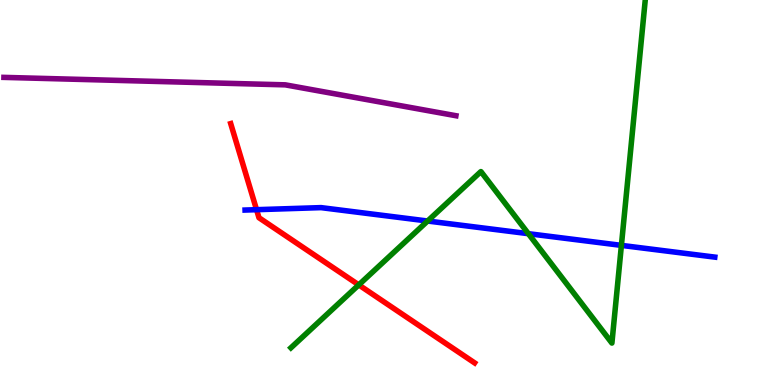[{'lines': ['blue', 'red'], 'intersections': [{'x': 3.31, 'y': 4.55}]}, {'lines': ['green', 'red'], 'intersections': [{'x': 4.63, 'y': 2.6}]}, {'lines': ['purple', 'red'], 'intersections': []}, {'lines': ['blue', 'green'], 'intersections': [{'x': 5.52, 'y': 4.26}, {'x': 6.82, 'y': 3.93}, {'x': 8.02, 'y': 3.63}]}, {'lines': ['blue', 'purple'], 'intersections': []}, {'lines': ['green', 'purple'], 'intersections': []}]